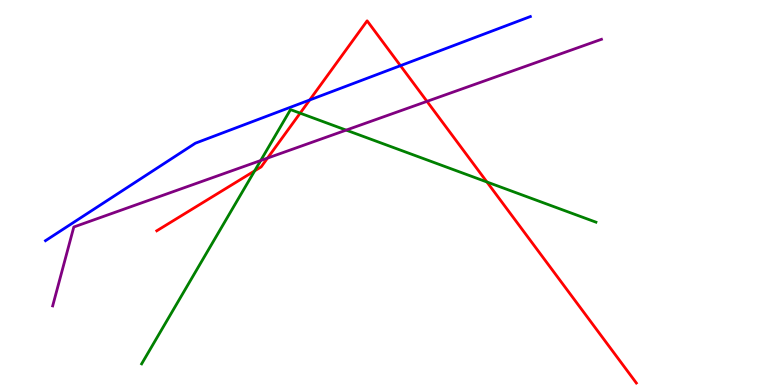[{'lines': ['blue', 'red'], 'intersections': [{'x': 4.0, 'y': 7.4}, {'x': 5.17, 'y': 8.29}]}, {'lines': ['green', 'red'], 'intersections': [{'x': 3.29, 'y': 5.56}, {'x': 3.87, 'y': 7.06}, {'x': 6.28, 'y': 5.27}]}, {'lines': ['purple', 'red'], 'intersections': [{'x': 3.45, 'y': 5.89}, {'x': 5.51, 'y': 7.37}]}, {'lines': ['blue', 'green'], 'intersections': []}, {'lines': ['blue', 'purple'], 'intersections': []}, {'lines': ['green', 'purple'], 'intersections': [{'x': 3.36, 'y': 5.83}, {'x': 4.47, 'y': 6.62}]}]